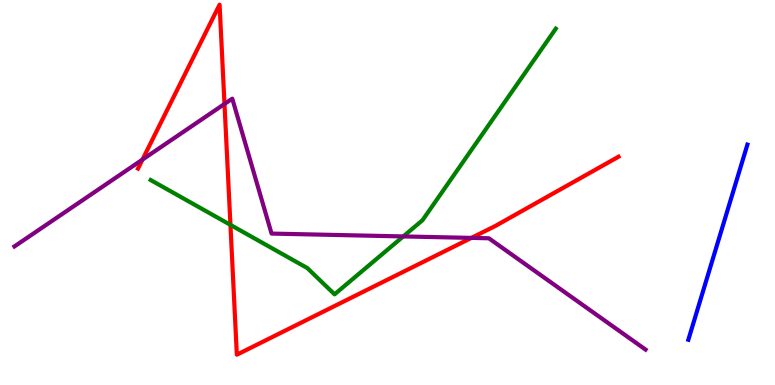[{'lines': ['blue', 'red'], 'intersections': []}, {'lines': ['green', 'red'], 'intersections': [{'x': 2.97, 'y': 4.16}]}, {'lines': ['purple', 'red'], 'intersections': [{'x': 1.84, 'y': 5.85}, {'x': 2.9, 'y': 7.3}, {'x': 6.08, 'y': 3.82}]}, {'lines': ['blue', 'green'], 'intersections': []}, {'lines': ['blue', 'purple'], 'intersections': []}, {'lines': ['green', 'purple'], 'intersections': [{'x': 5.2, 'y': 3.86}]}]